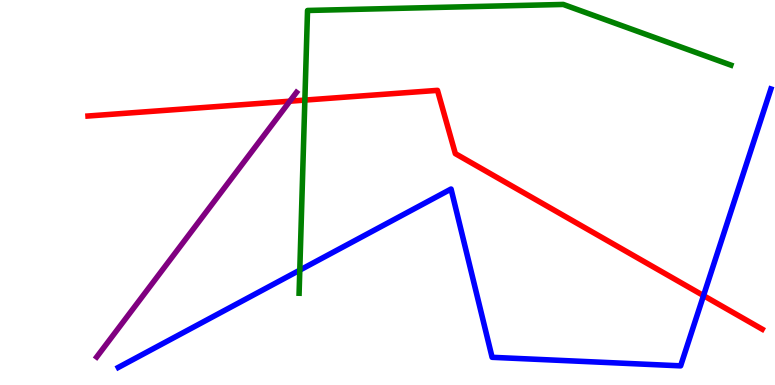[{'lines': ['blue', 'red'], 'intersections': [{'x': 9.08, 'y': 2.32}]}, {'lines': ['green', 'red'], 'intersections': [{'x': 3.93, 'y': 7.4}]}, {'lines': ['purple', 'red'], 'intersections': [{'x': 3.74, 'y': 7.37}]}, {'lines': ['blue', 'green'], 'intersections': [{'x': 3.87, 'y': 2.98}]}, {'lines': ['blue', 'purple'], 'intersections': []}, {'lines': ['green', 'purple'], 'intersections': []}]